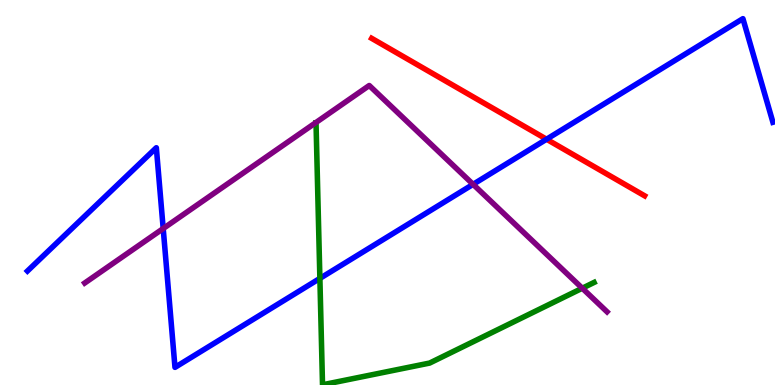[{'lines': ['blue', 'red'], 'intersections': [{'x': 7.05, 'y': 6.38}]}, {'lines': ['green', 'red'], 'intersections': []}, {'lines': ['purple', 'red'], 'intersections': []}, {'lines': ['blue', 'green'], 'intersections': [{'x': 4.13, 'y': 2.77}]}, {'lines': ['blue', 'purple'], 'intersections': [{'x': 2.11, 'y': 4.06}, {'x': 6.1, 'y': 5.21}]}, {'lines': ['green', 'purple'], 'intersections': [{'x': 7.51, 'y': 2.51}]}]